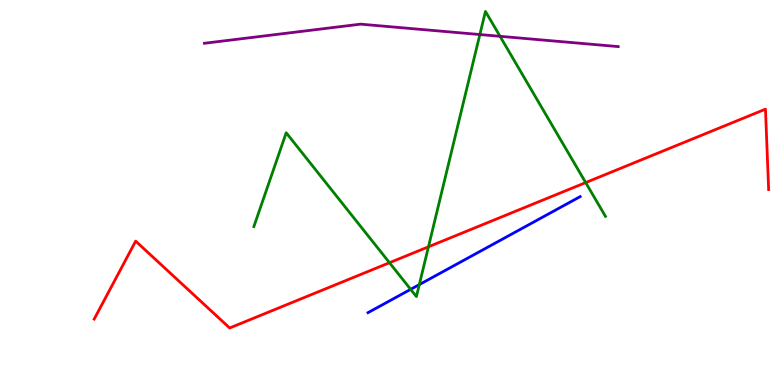[{'lines': ['blue', 'red'], 'intersections': []}, {'lines': ['green', 'red'], 'intersections': [{'x': 5.03, 'y': 3.18}, {'x': 5.53, 'y': 3.59}, {'x': 7.56, 'y': 5.26}]}, {'lines': ['purple', 'red'], 'intersections': []}, {'lines': ['blue', 'green'], 'intersections': [{'x': 5.3, 'y': 2.48}, {'x': 5.41, 'y': 2.61}]}, {'lines': ['blue', 'purple'], 'intersections': []}, {'lines': ['green', 'purple'], 'intersections': [{'x': 6.19, 'y': 9.1}, {'x': 6.45, 'y': 9.06}]}]